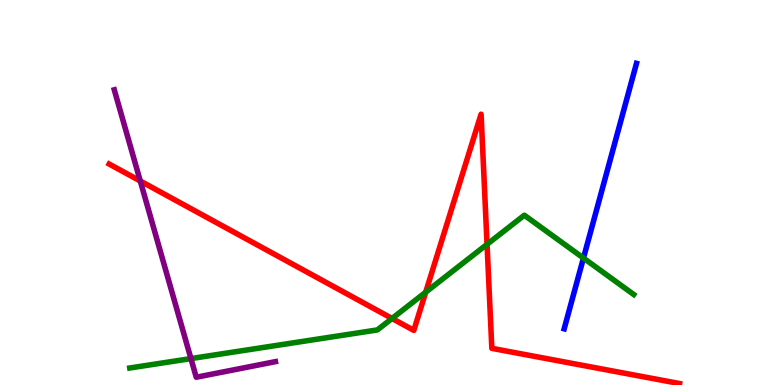[{'lines': ['blue', 'red'], 'intersections': []}, {'lines': ['green', 'red'], 'intersections': [{'x': 5.06, 'y': 1.73}, {'x': 5.49, 'y': 2.41}, {'x': 6.28, 'y': 3.65}]}, {'lines': ['purple', 'red'], 'intersections': [{'x': 1.81, 'y': 5.3}]}, {'lines': ['blue', 'green'], 'intersections': [{'x': 7.53, 'y': 3.3}]}, {'lines': ['blue', 'purple'], 'intersections': []}, {'lines': ['green', 'purple'], 'intersections': [{'x': 2.46, 'y': 0.686}]}]